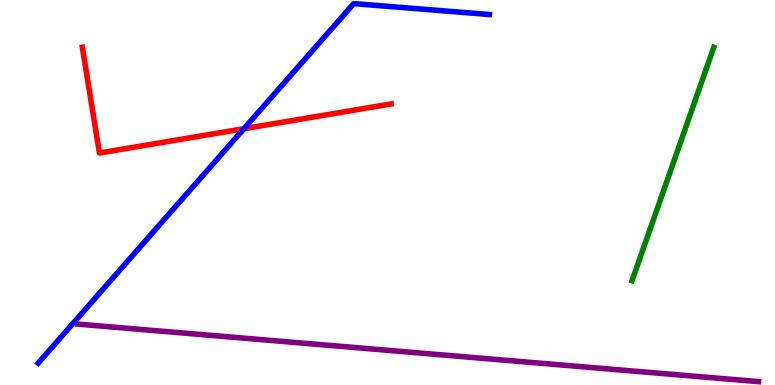[{'lines': ['blue', 'red'], 'intersections': [{'x': 3.15, 'y': 6.66}]}, {'lines': ['green', 'red'], 'intersections': []}, {'lines': ['purple', 'red'], 'intersections': []}, {'lines': ['blue', 'green'], 'intersections': []}, {'lines': ['blue', 'purple'], 'intersections': []}, {'lines': ['green', 'purple'], 'intersections': []}]